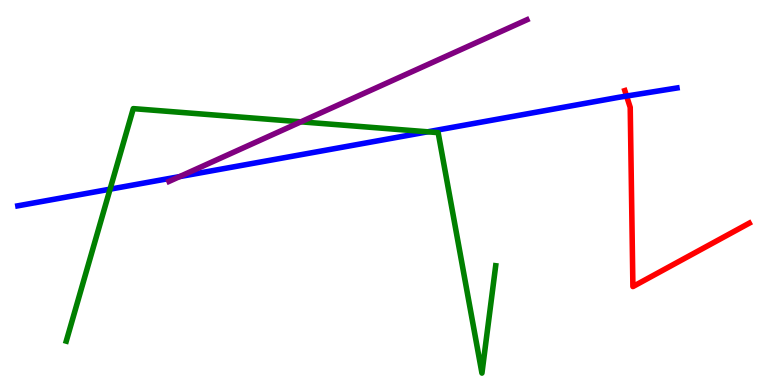[{'lines': ['blue', 'red'], 'intersections': [{'x': 8.08, 'y': 7.51}]}, {'lines': ['green', 'red'], 'intersections': []}, {'lines': ['purple', 'red'], 'intersections': []}, {'lines': ['blue', 'green'], 'intersections': [{'x': 1.42, 'y': 5.09}, {'x': 5.52, 'y': 6.58}]}, {'lines': ['blue', 'purple'], 'intersections': [{'x': 2.32, 'y': 5.41}]}, {'lines': ['green', 'purple'], 'intersections': [{'x': 3.88, 'y': 6.84}]}]